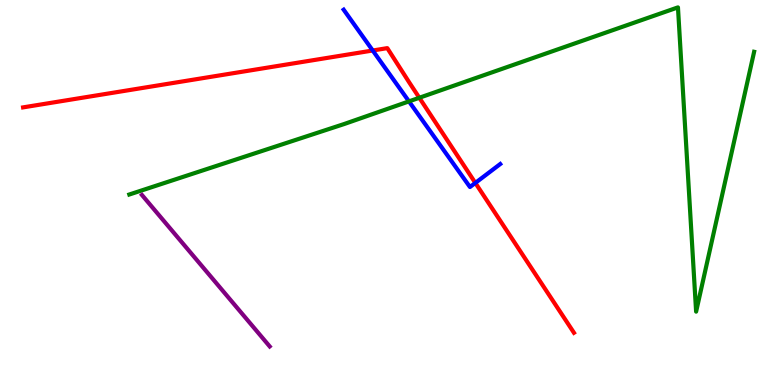[{'lines': ['blue', 'red'], 'intersections': [{'x': 4.81, 'y': 8.69}, {'x': 6.13, 'y': 5.25}]}, {'lines': ['green', 'red'], 'intersections': [{'x': 5.41, 'y': 7.46}]}, {'lines': ['purple', 'red'], 'intersections': []}, {'lines': ['blue', 'green'], 'intersections': [{'x': 5.28, 'y': 7.37}]}, {'lines': ['blue', 'purple'], 'intersections': []}, {'lines': ['green', 'purple'], 'intersections': []}]